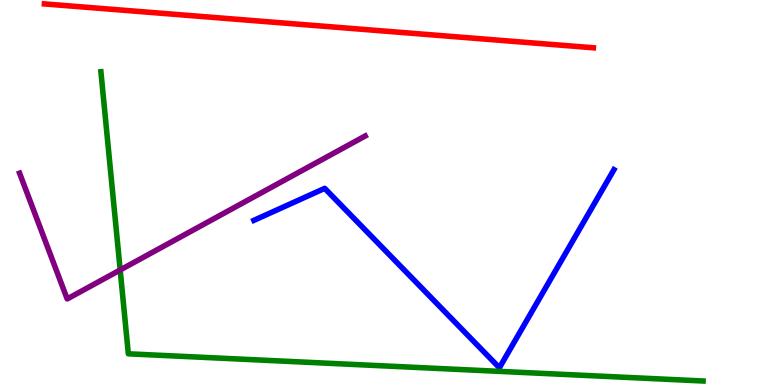[{'lines': ['blue', 'red'], 'intersections': []}, {'lines': ['green', 'red'], 'intersections': []}, {'lines': ['purple', 'red'], 'intersections': []}, {'lines': ['blue', 'green'], 'intersections': []}, {'lines': ['blue', 'purple'], 'intersections': []}, {'lines': ['green', 'purple'], 'intersections': [{'x': 1.55, 'y': 2.99}]}]